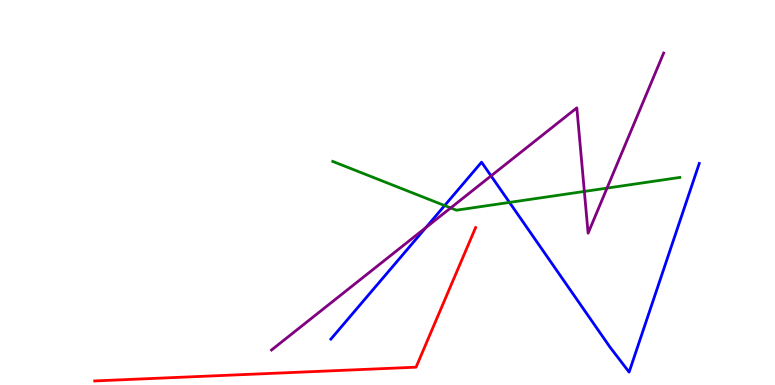[{'lines': ['blue', 'red'], 'intersections': []}, {'lines': ['green', 'red'], 'intersections': []}, {'lines': ['purple', 'red'], 'intersections': []}, {'lines': ['blue', 'green'], 'intersections': [{'x': 5.74, 'y': 4.66}, {'x': 6.57, 'y': 4.74}]}, {'lines': ['blue', 'purple'], 'intersections': [{'x': 5.5, 'y': 4.09}, {'x': 6.34, 'y': 5.43}]}, {'lines': ['green', 'purple'], 'intersections': [{'x': 5.81, 'y': 4.6}, {'x': 7.54, 'y': 5.03}, {'x': 7.83, 'y': 5.11}]}]